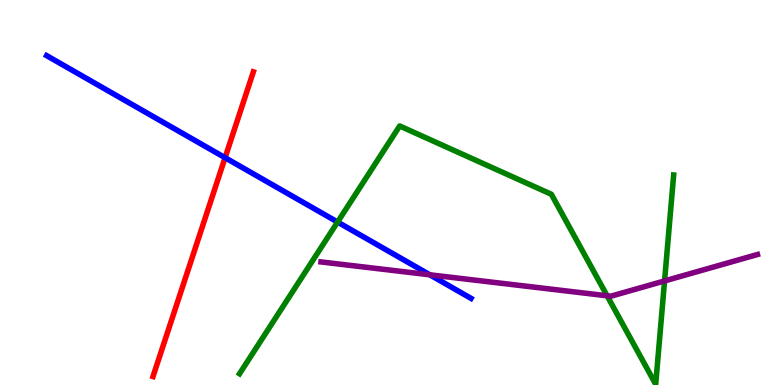[{'lines': ['blue', 'red'], 'intersections': [{'x': 2.9, 'y': 5.9}]}, {'lines': ['green', 'red'], 'intersections': []}, {'lines': ['purple', 'red'], 'intersections': []}, {'lines': ['blue', 'green'], 'intersections': [{'x': 4.36, 'y': 4.23}]}, {'lines': ['blue', 'purple'], 'intersections': [{'x': 5.55, 'y': 2.86}]}, {'lines': ['green', 'purple'], 'intersections': [{'x': 7.83, 'y': 2.32}, {'x': 8.58, 'y': 2.7}]}]